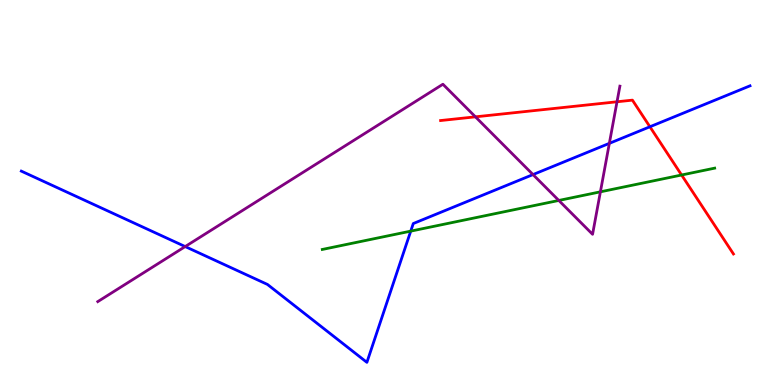[{'lines': ['blue', 'red'], 'intersections': [{'x': 8.39, 'y': 6.71}]}, {'lines': ['green', 'red'], 'intersections': [{'x': 8.79, 'y': 5.45}]}, {'lines': ['purple', 'red'], 'intersections': [{'x': 6.13, 'y': 6.97}, {'x': 7.96, 'y': 7.36}]}, {'lines': ['blue', 'green'], 'intersections': [{'x': 5.3, 'y': 4.0}]}, {'lines': ['blue', 'purple'], 'intersections': [{'x': 2.39, 'y': 3.6}, {'x': 6.88, 'y': 5.47}, {'x': 7.86, 'y': 6.28}]}, {'lines': ['green', 'purple'], 'intersections': [{'x': 7.21, 'y': 4.79}, {'x': 7.75, 'y': 5.02}]}]